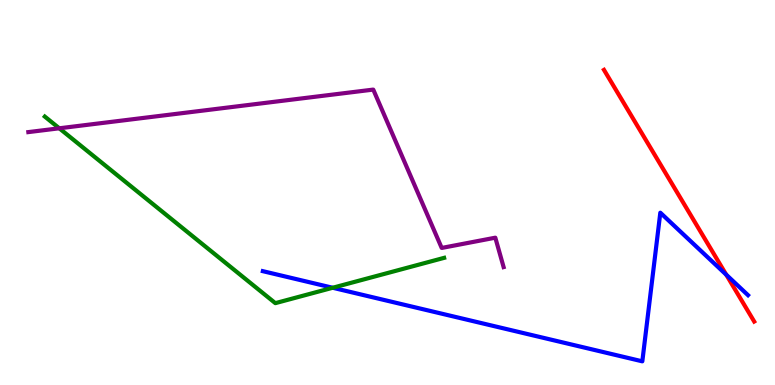[{'lines': ['blue', 'red'], 'intersections': [{'x': 9.37, 'y': 2.86}]}, {'lines': ['green', 'red'], 'intersections': []}, {'lines': ['purple', 'red'], 'intersections': []}, {'lines': ['blue', 'green'], 'intersections': [{'x': 4.29, 'y': 2.53}]}, {'lines': ['blue', 'purple'], 'intersections': []}, {'lines': ['green', 'purple'], 'intersections': [{'x': 0.765, 'y': 6.67}]}]